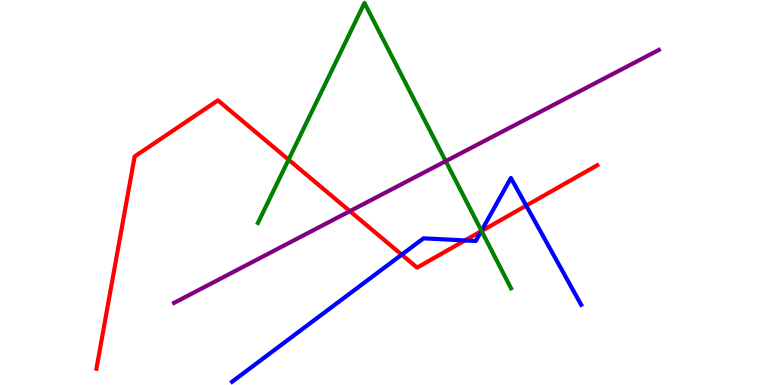[{'lines': ['blue', 'red'], 'intersections': [{'x': 5.18, 'y': 3.39}, {'x': 6.0, 'y': 3.76}, {'x': 6.21, 'y': 4.0}, {'x': 6.79, 'y': 4.66}]}, {'lines': ['green', 'red'], 'intersections': [{'x': 3.72, 'y': 5.85}, {'x': 6.21, 'y': 4.0}]}, {'lines': ['purple', 'red'], 'intersections': [{'x': 4.51, 'y': 4.52}]}, {'lines': ['blue', 'green'], 'intersections': [{'x': 6.21, 'y': 4.01}]}, {'lines': ['blue', 'purple'], 'intersections': []}, {'lines': ['green', 'purple'], 'intersections': [{'x': 5.75, 'y': 5.81}]}]